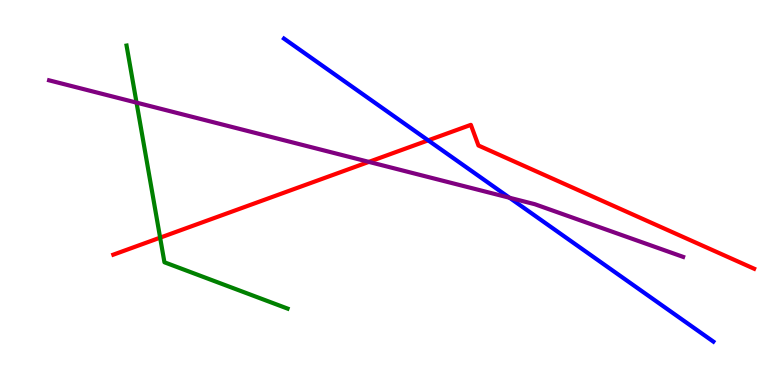[{'lines': ['blue', 'red'], 'intersections': [{'x': 5.52, 'y': 6.35}]}, {'lines': ['green', 'red'], 'intersections': [{'x': 2.07, 'y': 3.83}]}, {'lines': ['purple', 'red'], 'intersections': [{'x': 4.76, 'y': 5.8}]}, {'lines': ['blue', 'green'], 'intersections': []}, {'lines': ['blue', 'purple'], 'intersections': [{'x': 6.57, 'y': 4.86}]}, {'lines': ['green', 'purple'], 'intersections': [{'x': 1.76, 'y': 7.33}]}]